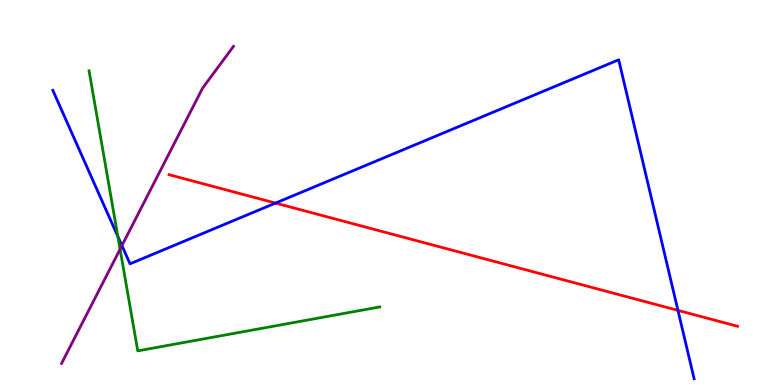[{'lines': ['blue', 'red'], 'intersections': [{'x': 3.56, 'y': 4.73}, {'x': 8.75, 'y': 1.94}]}, {'lines': ['green', 'red'], 'intersections': []}, {'lines': ['purple', 'red'], 'intersections': []}, {'lines': ['blue', 'green'], 'intersections': [{'x': 1.52, 'y': 3.86}]}, {'lines': ['blue', 'purple'], 'intersections': [{'x': 1.57, 'y': 3.62}]}, {'lines': ['green', 'purple'], 'intersections': [{'x': 1.55, 'y': 3.53}]}]